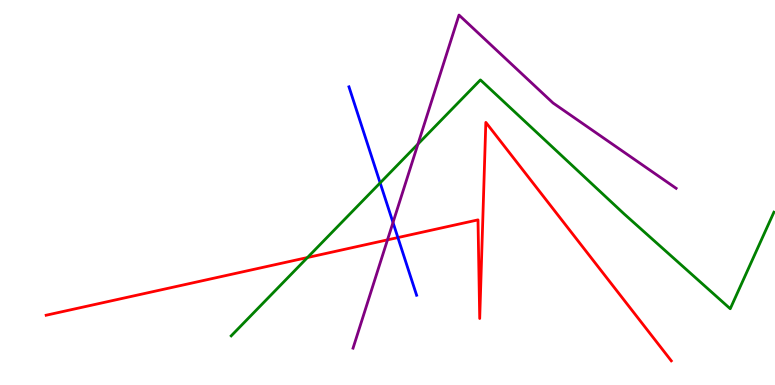[{'lines': ['blue', 'red'], 'intersections': [{'x': 5.13, 'y': 3.83}]}, {'lines': ['green', 'red'], 'intersections': [{'x': 3.97, 'y': 3.31}]}, {'lines': ['purple', 'red'], 'intersections': [{'x': 5.0, 'y': 3.77}]}, {'lines': ['blue', 'green'], 'intersections': [{'x': 4.91, 'y': 5.25}]}, {'lines': ['blue', 'purple'], 'intersections': [{'x': 5.07, 'y': 4.22}]}, {'lines': ['green', 'purple'], 'intersections': [{'x': 5.39, 'y': 6.26}]}]